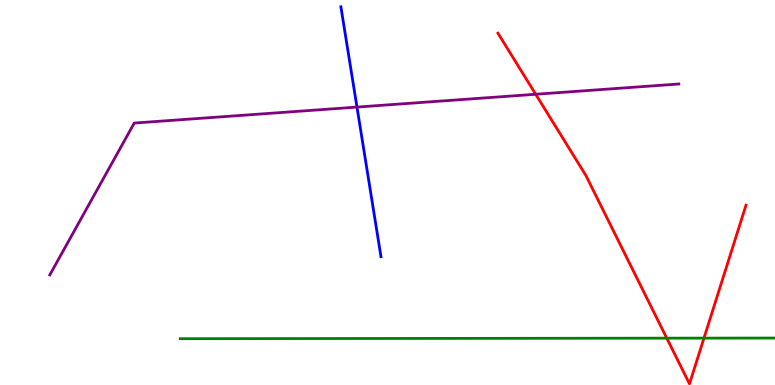[{'lines': ['blue', 'red'], 'intersections': []}, {'lines': ['green', 'red'], 'intersections': [{'x': 8.6, 'y': 1.22}, {'x': 9.08, 'y': 1.22}]}, {'lines': ['purple', 'red'], 'intersections': [{'x': 6.91, 'y': 7.55}]}, {'lines': ['blue', 'green'], 'intersections': []}, {'lines': ['blue', 'purple'], 'intersections': [{'x': 4.61, 'y': 7.22}]}, {'lines': ['green', 'purple'], 'intersections': []}]